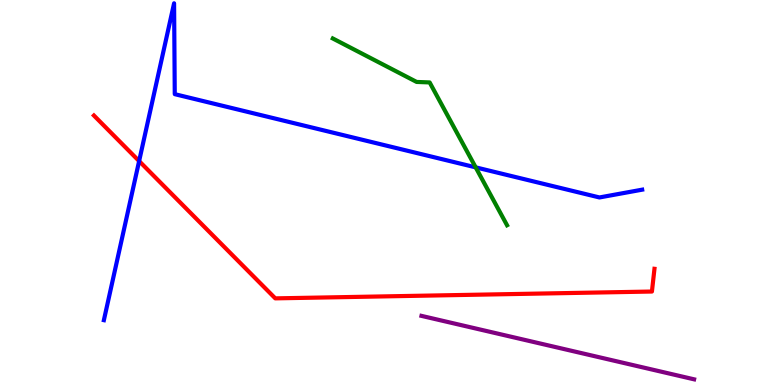[{'lines': ['blue', 'red'], 'intersections': [{'x': 1.8, 'y': 5.82}]}, {'lines': ['green', 'red'], 'intersections': []}, {'lines': ['purple', 'red'], 'intersections': []}, {'lines': ['blue', 'green'], 'intersections': [{'x': 6.14, 'y': 5.65}]}, {'lines': ['blue', 'purple'], 'intersections': []}, {'lines': ['green', 'purple'], 'intersections': []}]